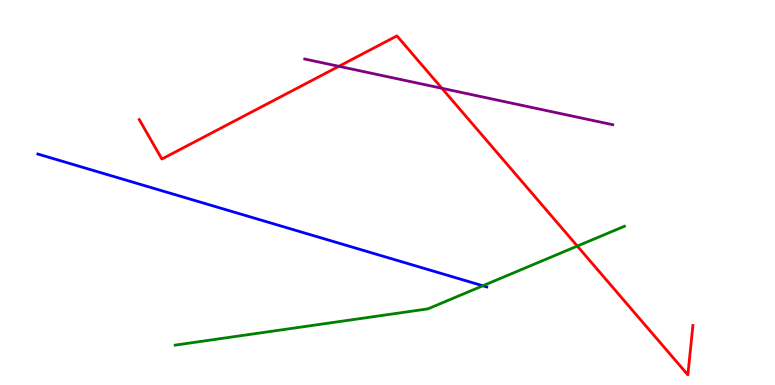[{'lines': ['blue', 'red'], 'intersections': []}, {'lines': ['green', 'red'], 'intersections': [{'x': 7.45, 'y': 3.61}]}, {'lines': ['purple', 'red'], 'intersections': [{'x': 4.37, 'y': 8.28}, {'x': 5.7, 'y': 7.71}]}, {'lines': ['blue', 'green'], 'intersections': [{'x': 6.23, 'y': 2.58}]}, {'lines': ['blue', 'purple'], 'intersections': []}, {'lines': ['green', 'purple'], 'intersections': []}]